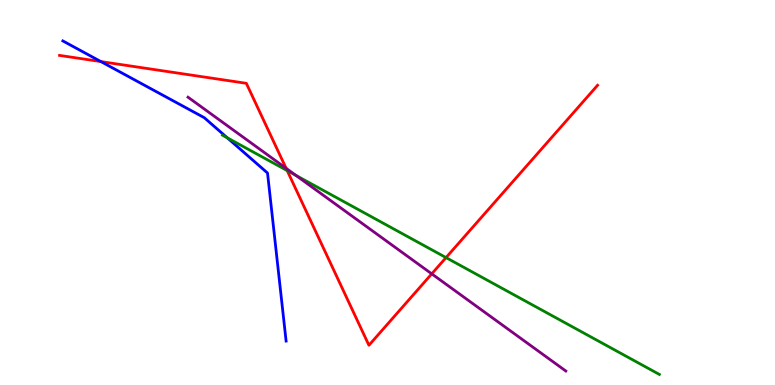[{'lines': ['blue', 'red'], 'intersections': [{'x': 1.3, 'y': 8.4}]}, {'lines': ['green', 'red'], 'intersections': [{'x': 3.71, 'y': 5.57}, {'x': 5.76, 'y': 3.31}]}, {'lines': ['purple', 'red'], 'intersections': [{'x': 3.69, 'y': 5.63}, {'x': 5.57, 'y': 2.89}]}, {'lines': ['blue', 'green'], 'intersections': [{'x': 2.93, 'y': 6.42}]}, {'lines': ['blue', 'purple'], 'intersections': []}, {'lines': ['green', 'purple'], 'intersections': [{'x': 3.82, 'y': 5.45}]}]